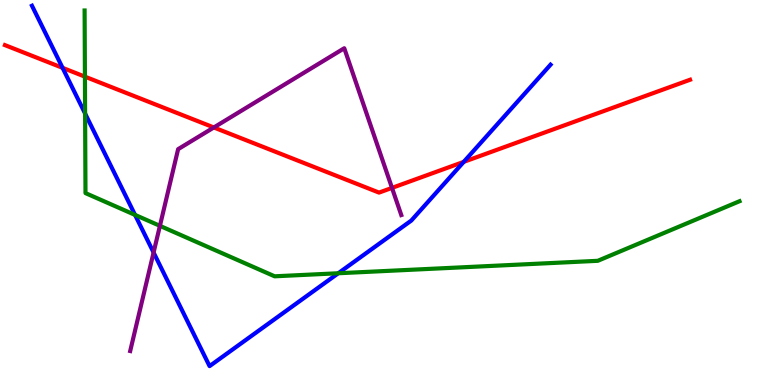[{'lines': ['blue', 'red'], 'intersections': [{'x': 0.807, 'y': 8.24}, {'x': 5.98, 'y': 5.8}]}, {'lines': ['green', 'red'], 'intersections': [{'x': 1.1, 'y': 8.01}]}, {'lines': ['purple', 'red'], 'intersections': [{'x': 2.76, 'y': 6.69}, {'x': 5.06, 'y': 5.12}]}, {'lines': ['blue', 'green'], 'intersections': [{'x': 1.1, 'y': 7.05}, {'x': 1.74, 'y': 4.42}, {'x': 4.36, 'y': 2.9}]}, {'lines': ['blue', 'purple'], 'intersections': [{'x': 1.98, 'y': 3.44}]}, {'lines': ['green', 'purple'], 'intersections': [{'x': 2.06, 'y': 4.13}]}]